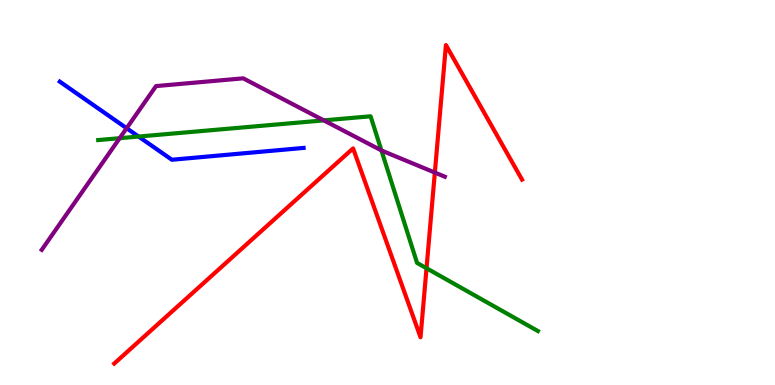[{'lines': ['blue', 'red'], 'intersections': []}, {'lines': ['green', 'red'], 'intersections': [{'x': 5.5, 'y': 3.03}]}, {'lines': ['purple', 'red'], 'intersections': [{'x': 5.61, 'y': 5.52}]}, {'lines': ['blue', 'green'], 'intersections': [{'x': 1.79, 'y': 6.45}]}, {'lines': ['blue', 'purple'], 'intersections': [{'x': 1.63, 'y': 6.67}]}, {'lines': ['green', 'purple'], 'intersections': [{'x': 1.54, 'y': 6.41}, {'x': 4.18, 'y': 6.87}, {'x': 4.92, 'y': 6.09}]}]